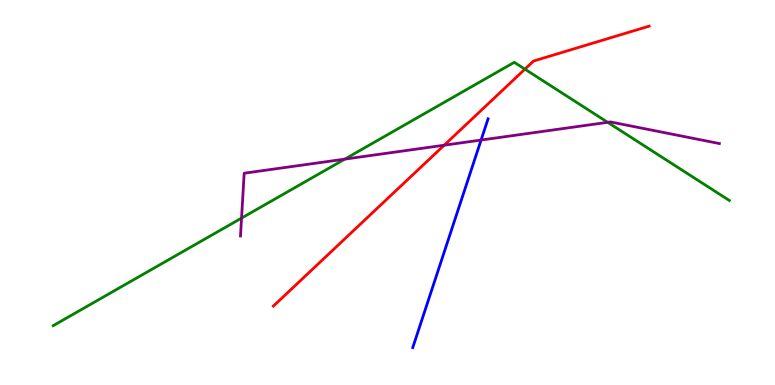[{'lines': ['blue', 'red'], 'intersections': []}, {'lines': ['green', 'red'], 'intersections': [{'x': 6.77, 'y': 8.2}]}, {'lines': ['purple', 'red'], 'intersections': [{'x': 5.73, 'y': 6.23}]}, {'lines': ['blue', 'green'], 'intersections': []}, {'lines': ['blue', 'purple'], 'intersections': [{'x': 6.21, 'y': 6.36}]}, {'lines': ['green', 'purple'], 'intersections': [{'x': 3.12, 'y': 4.34}, {'x': 4.45, 'y': 5.87}, {'x': 7.84, 'y': 6.82}]}]